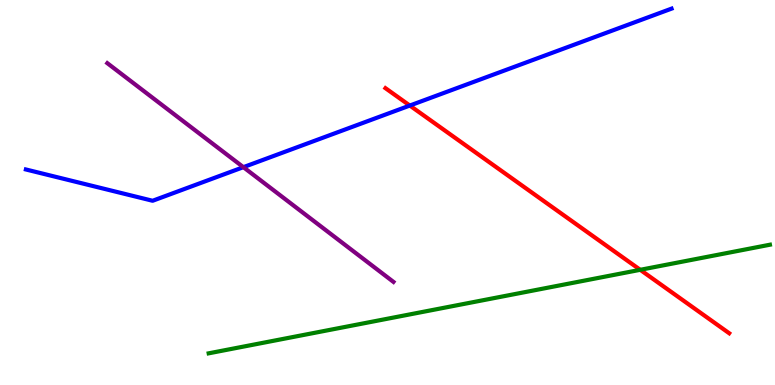[{'lines': ['blue', 'red'], 'intersections': [{'x': 5.29, 'y': 7.26}]}, {'lines': ['green', 'red'], 'intersections': [{'x': 8.26, 'y': 2.99}]}, {'lines': ['purple', 'red'], 'intersections': []}, {'lines': ['blue', 'green'], 'intersections': []}, {'lines': ['blue', 'purple'], 'intersections': [{'x': 3.14, 'y': 5.66}]}, {'lines': ['green', 'purple'], 'intersections': []}]